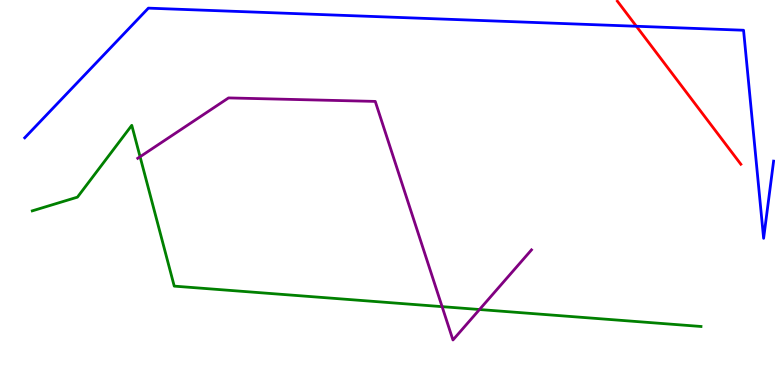[{'lines': ['blue', 'red'], 'intersections': [{'x': 8.21, 'y': 9.32}]}, {'lines': ['green', 'red'], 'intersections': []}, {'lines': ['purple', 'red'], 'intersections': []}, {'lines': ['blue', 'green'], 'intersections': []}, {'lines': ['blue', 'purple'], 'intersections': []}, {'lines': ['green', 'purple'], 'intersections': [{'x': 1.81, 'y': 5.93}, {'x': 5.7, 'y': 2.04}, {'x': 6.19, 'y': 1.96}]}]